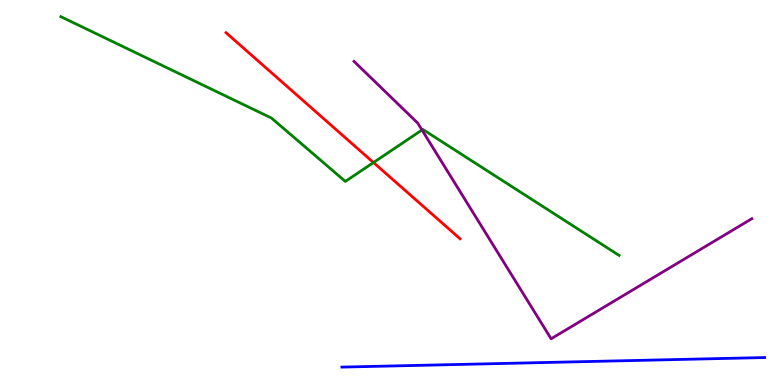[{'lines': ['blue', 'red'], 'intersections': []}, {'lines': ['green', 'red'], 'intersections': [{'x': 4.82, 'y': 5.78}]}, {'lines': ['purple', 'red'], 'intersections': []}, {'lines': ['blue', 'green'], 'intersections': []}, {'lines': ['blue', 'purple'], 'intersections': []}, {'lines': ['green', 'purple'], 'intersections': [{'x': 5.44, 'y': 6.62}]}]